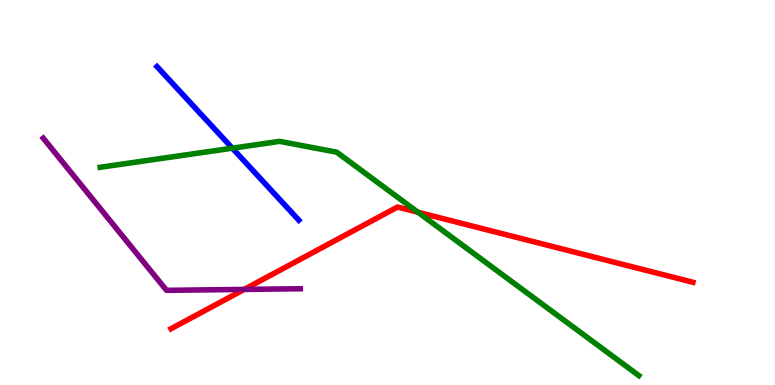[{'lines': ['blue', 'red'], 'intersections': []}, {'lines': ['green', 'red'], 'intersections': [{'x': 5.39, 'y': 4.49}]}, {'lines': ['purple', 'red'], 'intersections': [{'x': 3.15, 'y': 2.48}]}, {'lines': ['blue', 'green'], 'intersections': [{'x': 3.0, 'y': 6.15}]}, {'lines': ['blue', 'purple'], 'intersections': []}, {'lines': ['green', 'purple'], 'intersections': []}]